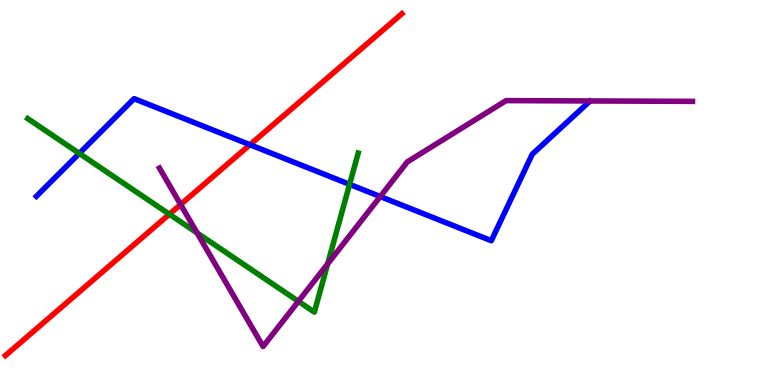[{'lines': ['blue', 'red'], 'intersections': [{'x': 3.23, 'y': 6.24}]}, {'lines': ['green', 'red'], 'intersections': [{'x': 2.19, 'y': 4.44}]}, {'lines': ['purple', 'red'], 'intersections': [{'x': 2.33, 'y': 4.69}]}, {'lines': ['blue', 'green'], 'intersections': [{'x': 1.02, 'y': 6.02}, {'x': 4.51, 'y': 5.21}]}, {'lines': ['blue', 'purple'], 'intersections': [{'x': 4.91, 'y': 4.9}]}, {'lines': ['green', 'purple'], 'intersections': [{'x': 2.54, 'y': 3.95}, {'x': 3.85, 'y': 2.17}, {'x': 4.23, 'y': 3.15}]}]